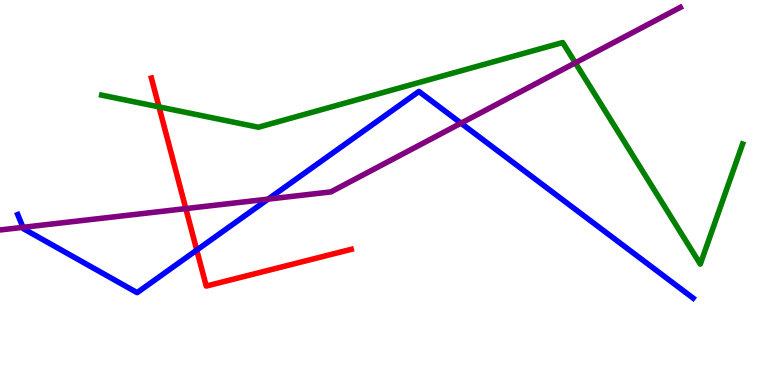[{'lines': ['blue', 'red'], 'intersections': [{'x': 2.54, 'y': 3.5}]}, {'lines': ['green', 'red'], 'intersections': [{'x': 2.05, 'y': 7.22}]}, {'lines': ['purple', 'red'], 'intersections': [{'x': 2.4, 'y': 4.58}]}, {'lines': ['blue', 'green'], 'intersections': []}, {'lines': ['blue', 'purple'], 'intersections': [{'x': 0.297, 'y': 4.1}, {'x': 3.46, 'y': 4.83}, {'x': 5.95, 'y': 6.8}]}, {'lines': ['green', 'purple'], 'intersections': [{'x': 7.42, 'y': 8.37}]}]